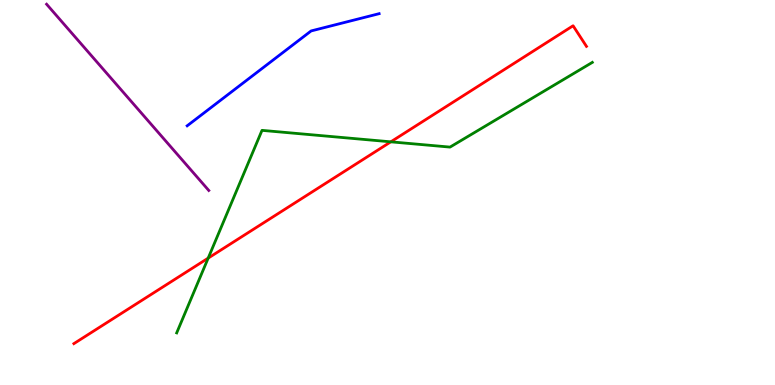[{'lines': ['blue', 'red'], 'intersections': []}, {'lines': ['green', 'red'], 'intersections': [{'x': 2.69, 'y': 3.3}, {'x': 5.04, 'y': 6.32}]}, {'lines': ['purple', 'red'], 'intersections': []}, {'lines': ['blue', 'green'], 'intersections': []}, {'lines': ['blue', 'purple'], 'intersections': []}, {'lines': ['green', 'purple'], 'intersections': []}]